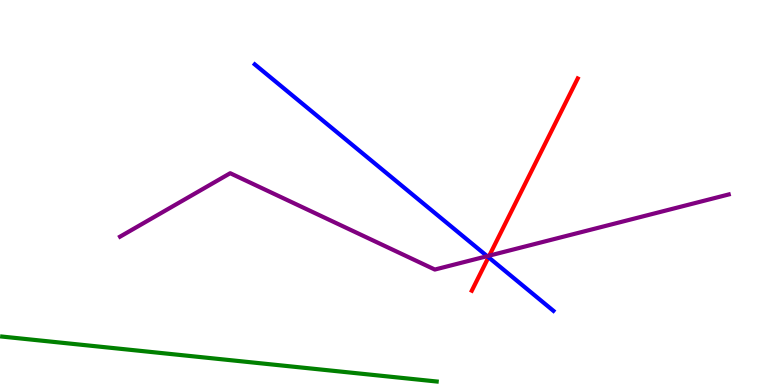[{'lines': ['blue', 'red'], 'intersections': [{'x': 6.3, 'y': 3.32}]}, {'lines': ['green', 'red'], 'intersections': []}, {'lines': ['purple', 'red'], 'intersections': [{'x': 6.31, 'y': 3.36}]}, {'lines': ['blue', 'green'], 'intersections': []}, {'lines': ['blue', 'purple'], 'intersections': [{'x': 6.29, 'y': 3.35}]}, {'lines': ['green', 'purple'], 'intersections': []}]